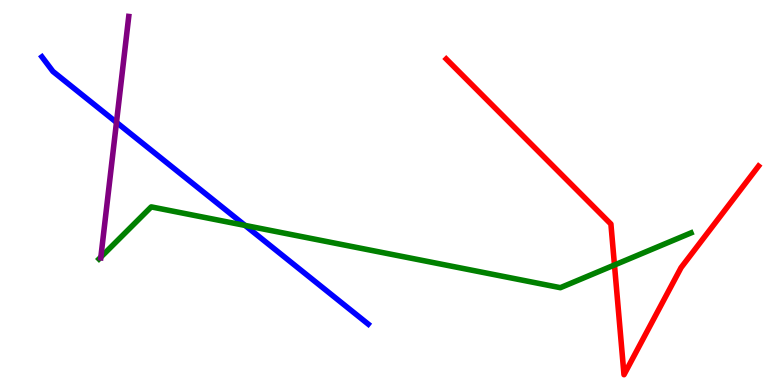[{'lines': ['blue', 'red'], 'intersections': []}, {'lines': ['green', 'red'], 'intersections': [{'x': 7.93, 'y': 3.12}]}, {'lines': ['purple', 'red'], 'intersections': []}, {'lines': ['blue', 'green'], 'intersections': [{'x': 3.16, 'y': 4.14}]}, {'lines': ['blue', 'purple'], 'intersections': [{'x': 1.5, 'y': 6.82}]}, {'lines': ['green', 'purple'], 'intersections': [{'x': 1.3, 'y': 3.32}]}]